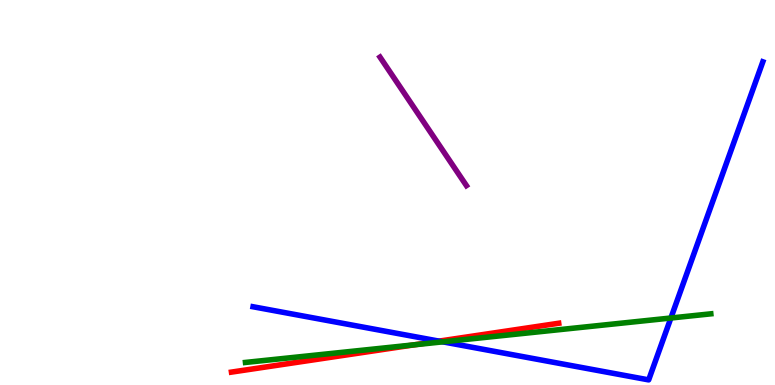[{'lines': ['blue', 'red'], 'intersections': [{'x': 5.66, 'y': 1.14}]}, {'lines': ['green', 'red'], 'intersections': [{'x': 5.35, 'y': 1.04}]}, {'lines': ['purple', 'red'], 'intersections': []}, {'lines': ['blue', 'green'], 'intersections': [{'x': 5.71, 'y': 1.12}, {'x': 8.66, 'y': 1.74}]}, {'lines': ['blue', 'purple'], 'intersections': []}, {'lines': ['green', 'purple'], 'intersections': []}]